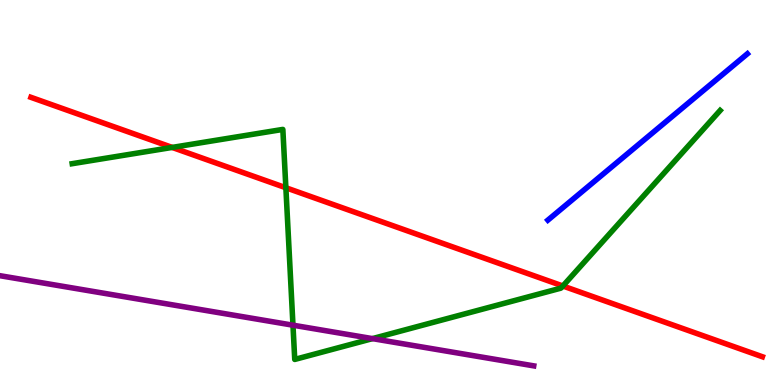[{'lines': ['blue', 'red'], 'intersections': []}, {'lines': ['green', 'red'], 'intersections': [{'x': 2.22, 'y': 6.17}, {'x': 3.69, 'y': 5.12}, {'x': 7.26, 'y': 2.57}]}, {'lines': ['purple', 'red'], 'intersections': []}, {'lines': ['blue', 'green'], 'intersections': []}, {'lines': ['blue', 'purple'], 'intersections': []}, {'lines': ['green', 'purple'], 'intersections': [{'x': 3.78, 'y': 1.55}, {'x': 4.81, 'y': 1.2}]}]